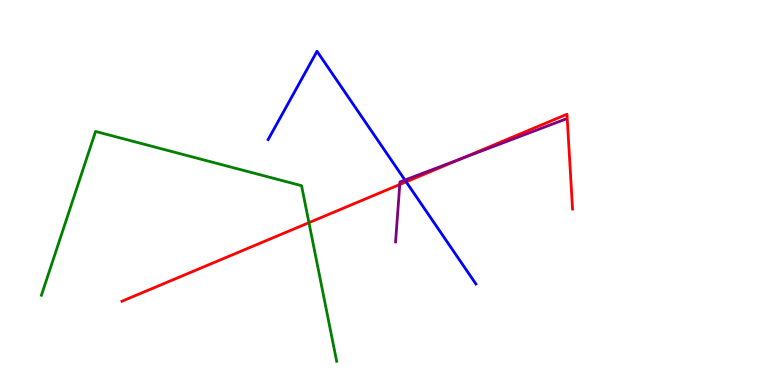[{'lines': ['blue', 'red'], 'intersections': [{'x': 5.24, 'y': 5.28}]}, {'lines': ['green', 'red'], 'intersections': [{'x': 3.99, 'y': 4.22}]}, {'lines': ['purple', 'red'], 'intersections': [{'x': 5.16, 'y': 5.21}, {'x': 5.95, 'y': 5.88}]}, {'lines': ['blue', 'green'], 'intersections': []}, {'lines': ['blue', 'purple'], 'intersections': [{'x': 5.22, 'y': 5.32}]}, {'lines': ['green', 'purple'], 'intersections': []}]